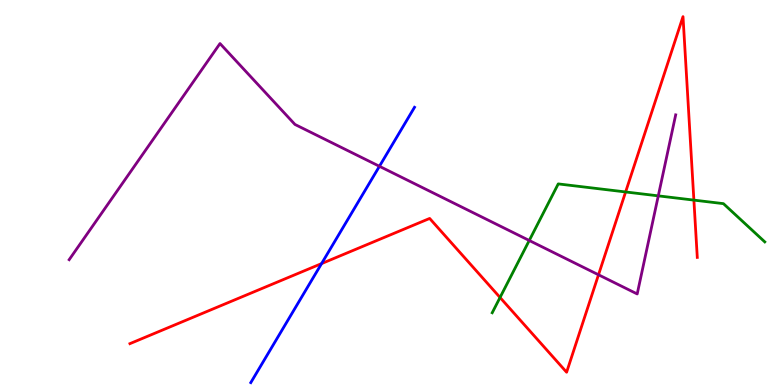[{'lines': ['blue', 'red'], 'intersections': [{'x': 4.15, 'y': 3.15}]}, {'lines': ['green', 'red'], 'intersections': [{'x': 6.45, 'y': 2.27}, {'x': 8.07, 'y': 5.01}, {'x': 8.95, 'y': 4.8}]}, {'lines': ['purple', 'red'], 'intersections': [{'x': 7.72, 'y': 2.86}]}, {'lines': ['blue', 'green'], 'intersections': []}, {'lines': ['blue', 'purple'], 'intersections': [{'x': 4.9, 'y': 5.68}]}, {'lines': ['green', 'purple'], 'intersections': [{'x': 6.83, 'y': 3.75}, {'x': 8.49, 'y': 4.91}]}]